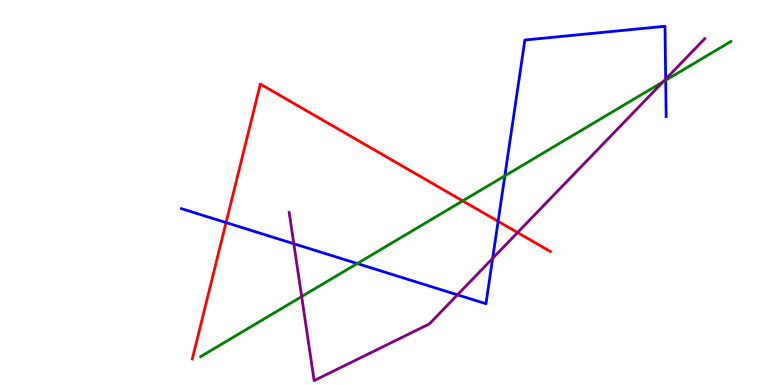[{'lines': ['blue', 'red'], 'intersections': [{'x': 2.92, 'y': 4.22}, {'x': 6.43, 'y': 4.25}]}, {'lines': ['green', 'red'], 'intersections': [{'x': 5.97, 'y': 4.78}]}, {'lines': ['purple', 'red'], 'intersections': [{'x': 6.68, 'y': 3.96}]}, {'lines': ['blue', 'green'], 'intersections': [{'x': 4.61, 'y': 3.15}, {'x': 6.51, 'y': 5.43}, {'x': 8.59, 'y': 7.92}]}, {'lines': ['blue', 'purple'], 'intersections': [{'x': 3.79, 'y': 3.67}, {'x': 5.9, 'y': 2.34}, {'x': 6.36, 'y': 3.29}, {'x': 8.59, 'y': 7.94}]}, {'lines': ['green', 'purple'], 'intersections': [{'x': 3.89, 'y': 2.3}, {'x': 8.56, 'y': 7.88}]}]